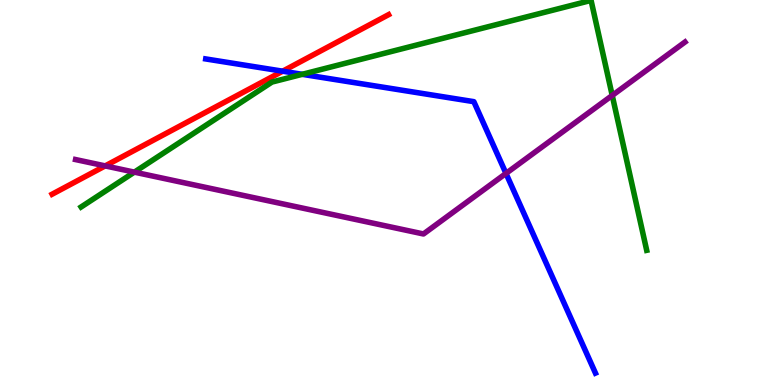[{'lines': ['blue', 'red'], 'intersections': [{'x': 3.65, 'y': 8.15}]}, {'lines': ['green', 'red'], 'intersections': []}, {'lines': ['purple', 'red'], 'intersections': [{'x': 1.36, 'y': 5.69}]}, {'lines': ['blue', 'green'], 'intersections': [{'x': 3.9, 'y': 8.07}]}, {'lines': ['blue', 'purple'], 'intersections': [{'x': 6.53, 'y': 5.5}]}, {'lines': ['green', 'purple'], 'intersections': [{'x': 1.73, 'y': 5.53}, {'x': 7.9, 'y': 7.52}]}]